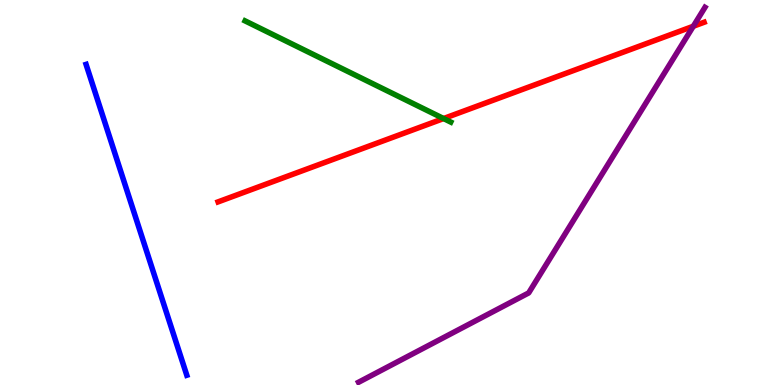[{'lines': ['blue', 'red'], 'intersections': []}, {'lines': ['green', 'red'], 'intersections': [{'x': 5.72, 'y': 6.92}]}, {'lines': ['purple', 'red'], 'intersections': [{'x': 8.95, 'y': 9.32}]}, {'lines': ['blue', 'green'], 'intersections': []}, {'lines': ['blue', 'purple'], 'intersections': []}, {'lines': ['green', 'purple'], 'intersections': []}]